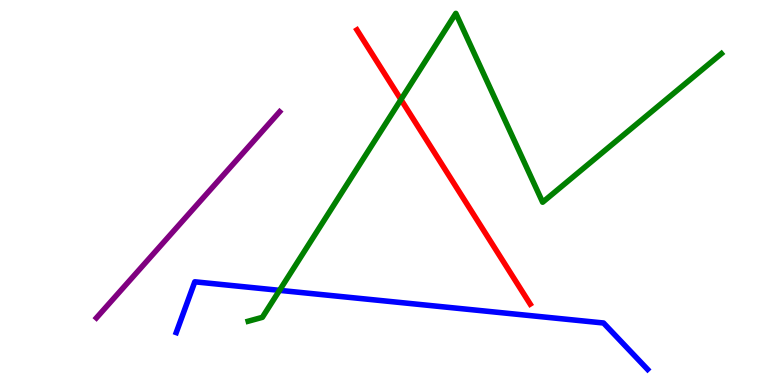[{'lines': ['blue', 'red'], 'intersections': []}, {'lines': ['green', 'red'], 'intersections': [{'x': 5.17, 'y': 7.41}]}, {'lines': ['purple', 'red'], 'intersections': []}, {'lines': ['blue', 'green'], 'intersections': [{'x': 3.61, 'y': 2.46}]}, {'lines': ['blue', 'purple'], 'intersections': []}, {'lines': ['green', 'purple'], 'intersections': []}]